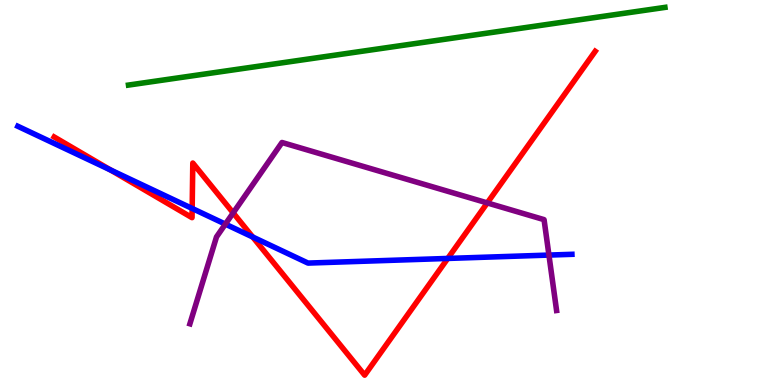[{'lines': ['blue', 'red'], 'intersections': [{'x': 1.43, 'y': 5.58}, {'x': 2.48, 'y': 4.59}, {'x': 3.26, 'y': 3.84}, {'x': 5.78, 'y': 3.29}]}, {'lines': ['green', 'red'], 'intersections': []}, {'lines': ['purple', 'red'], 'intersections': [{'x': 3.01, 'y': 4.47}, {'x': 6.29, 'y': 4.73}]}, {'lines': ['blue', 'green'], 'intersections': []}, {'lines': ['blue', 'purple'], 'intersections': [{'x': 2.91, 'y': 4.18}, {'x': 7.08, 'y': 3.37}]}, {'lines': ['green', 'purple'], 'intersections': []}]